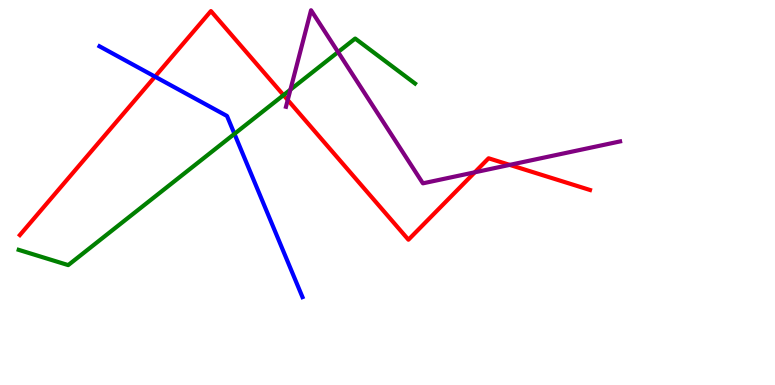[{'lines': ['blue', 'red'], 'intersections': [{'x': 2.0, 'y': 8.01}]}, {'lines': ['green', 'red'], 'intersections': [{'x': 3.66, 'y': 7.53}]}, {'lines': ['purple', 'red'], 'intersections': [{'x': 3.71, 'y': 7.4}, {'x': 6.13, 'y': 5.52}, {'x': 6.58, 'y': 5.72}]}, {'lines': ['blue', 'green'], 'intersections': [{'x': 3.03, 'y': 6.52}]}, {'lines': ['blue', 'purple'], 'intersections': []}, {'lines': ['green', 'purple'], 'intersections': [{'x': 3.75, 'y': 7.67}, {'x': 4.36, 'y': 8.65}]}]